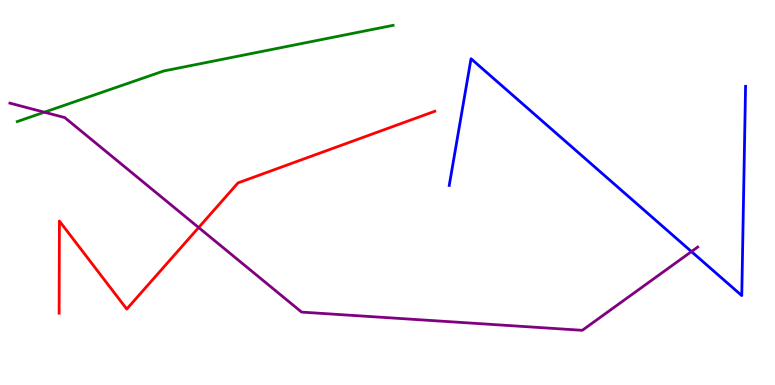[{'lines': ['blue', 'red'], 'intersections': []}, {'lines': ['green', 'red'], 'intersections': []}, {'lines': ['purple', 'red'], 'intersections': [{'x': 2.56, 'y': 4.09}]}, {'lines': ['blue', 'green'], 'intersections': []}, {'lines': ['blue', 'purple'], 'intersections': [{'x': 8.92, 'y': 3.47}]}, {'lines': ['green', 'purple'], 'intersections': [{'x': 0.572, 'y': 7.09}]}]